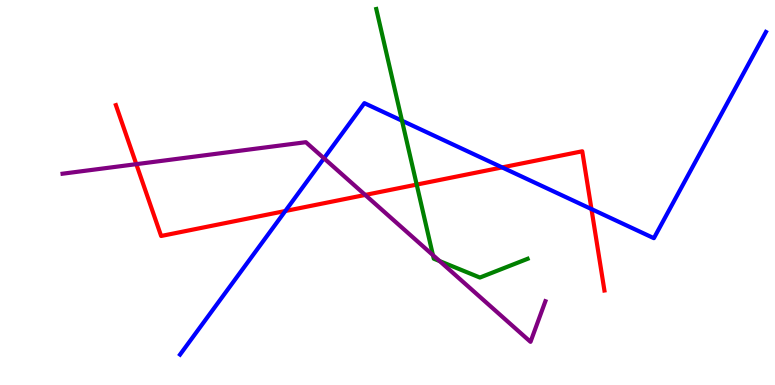[{'lines': ['blue', 'red'], 'intersections': [{'x': 3.68, 'y': 4.52}, {'x': 6.48, 'y': 5.65}, {'x': 7.63, 'y': 4.57}]}, {'lines': ['green', 'red'], 'intersections': [{'x': 5.38, 'y': 5.21}]}, {'lines': ['purple', 'red'], 'intersections': [{'x': 1.76, 'y': 5.74}, {'x': 4.71, 'y': 4.94}]}, {'lines': ['blue', 'green'], 'intersections': [{'x': 5.19, 'y': 6.87}]}, {'lines': ['blue', 'purple'], 'intersections': [{'x': 4.18, 'y': 5.89}]}, {'lines': ['green', 'purple'], 'intersections': [{'x': 5.59, 'y': 3.37}, {'x': 5.67, 'y': 3.22}]}]